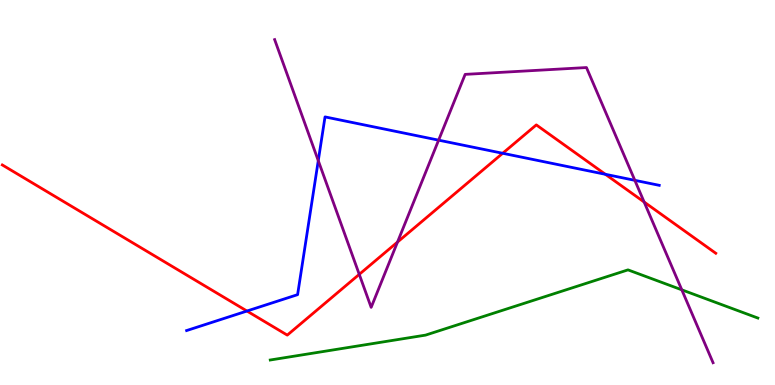[{'lines': ['blue', 'red'], 'intersections': [{'x': 3.19, 'y': 1.92}, {'x': 6.49, 'y': 6.02}, {'x': 7.81, 'y': 5.47}]}, {'lines': ['green', 'red'], 'intersections': []}, {'lines': ['purple', 'red'], 'intersections': [{'x': 4.64, 'y': 2.87}, {'x': 5.13, 'y': 3.71}, {'x': 8.31, 'y': 4.75}]}, {'lines': ['blue', 'green'], 'intersections': []}, {'lines': ['blue', 'purple'], 'intersections': [{'x': 4.11, 'y': 5.83}, {'x': 5.66, 'y': 6.36}, {'x': 8.19, 'y': 5.32}]}, {'lines': ['green', 'purple'], 'intersections': [{'x': 8.8, 'y': 2.47}]}]